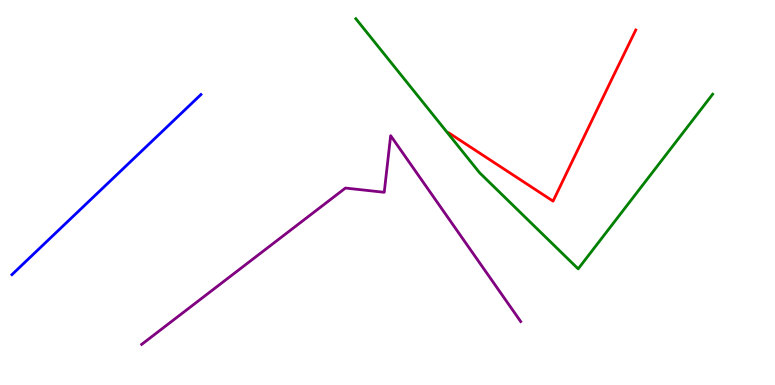[{'lines': ['blue', 'red'], 'intersections': []}, {'lines': ['green', 'red'], 'intersections': []}, {'lines': ['purple', 'red'], 'intersections': []}, {'lines': ['blue', 'green'], 'intersections': []}, {'lines': ['blue', 'purple'], 'intersections': []}, {'lines': ['green', 'purple'], 'intersections': []}]